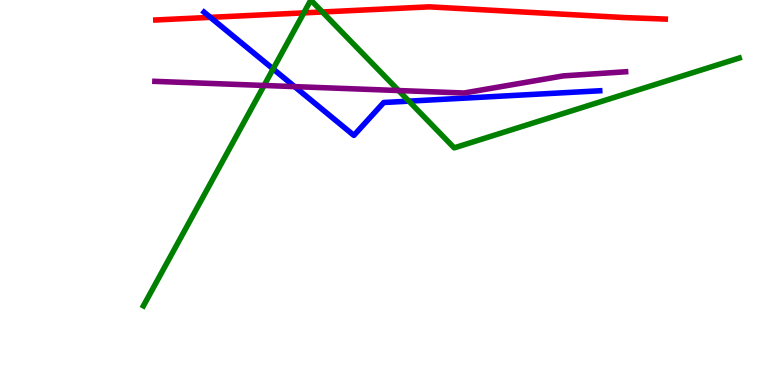[{'lines': ['blue', 'red'], 'intersections': [{'x': 2.71, 'y': 9.55}]}, {'lines': ['green', 'red'], 'intersections': [{'x': 3.92, 'y': 9.67}, {'x': 4.16, 'y': 9.69}]}, {'lines': ['purple', 'red'], 'intersections': []}, {'lines': ['blue', 'green'], 'intersections': [{'x': 3.52, 'y': 8.21}, {'x': 5.28, 'y': 7.37}]}, {'lines': ['blue', 'purple'], 'intersections': [{'x': 3.8, 'y': 7.75}]}, {'lines': ['green', 'purple'], 'intersections': [{'x': 3.41, 'y': 7.78}, {'x': 5.14, 'y': 7.65}]}]